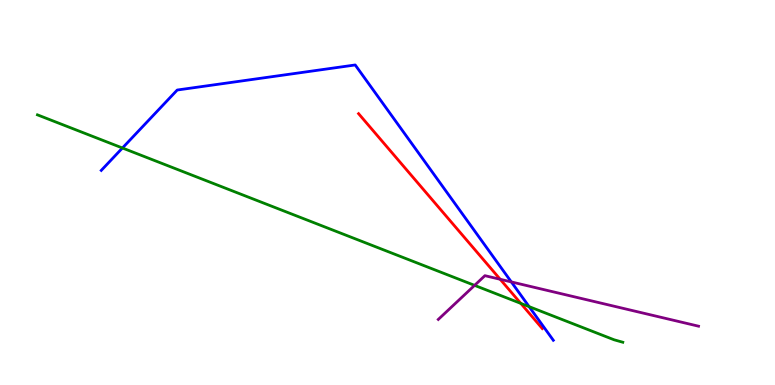[{'lines': ['blue', 'red'], 'intersections': []}, {'lines': ['green', 'red'], 'intersections': [{'x': 6.72, 'y': 2.12}]}, {'lines': ['purple', 'red'], 'intersections': [{'x': 6.45, 'y': 2.75}]}, {'lines': ['blue', 'green'], 'intersections': [{'x': 1.58, 'y': 6.16}, {'x': 6.83, 'y': 2.04}]}, {'lines': ['blue', 'purple'], 'intersections': [{'x': 6.6, 'y': 2.68}]}, {'lines': ['green', 'purple'], 'intersections': [{'x': 6.12, 'y': 2.59}]}]